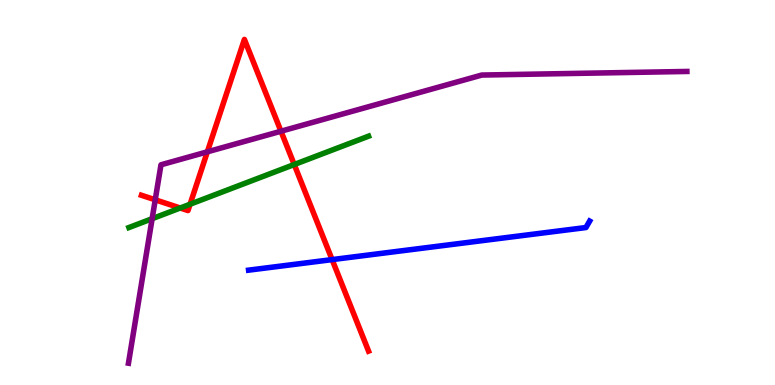[{'lines': ['blue', 'red'], 'intersections': [{'x': 4.29, 'y': 3.26}]}, {'lines': ['green', 'red'], 'intersections': [{'x': 2.33, 'y': 4.6}, {'x': 2.45, 'y': 4.7}, {'x': 3.8, 'y': 5.73}]}, {'lines': ['purple', 'red'], 'intersections': [{'x': 2.0, 'y': 4.81}, {'x': 2.68, 'y': 6.06}, {'x': 3.63, 'y': 6.59}]}, {'lines': ['blue', 'green'], 'intersections': []}, {'lines': ['blue', 'purple'], 'intersections': []}, {'lines': ['green', 'purple'], 'intersections': [{'x': 1.96, 'y': 4.32}]}]